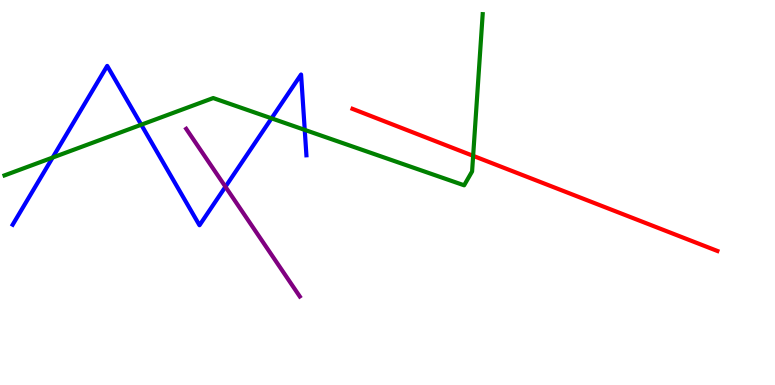[{'lines': ['blue', 'red'], 'intersections': []}, {'lines': ['green', 'red'], 'intersections': [{'x': 6.11, 'y': 5.95}]}, {'lines': ['purple', 'red'], 'intersections': []}, {'lines': ['blue', 'green'], 'intersections': [{'x': 0.679, 'y': 5.91}, {'x': 1.82, 'y': 6.76}, {'x': 3.5, 'y': 6.93}, {'x': 3.93, 'y': 6.63}]}, {'lines': ['blue', 'purple'], 'intersections': [{'x': 2.91, 'y': 5.15}]}, {'lines': ['green', 'purple'], 'intersections': []}]